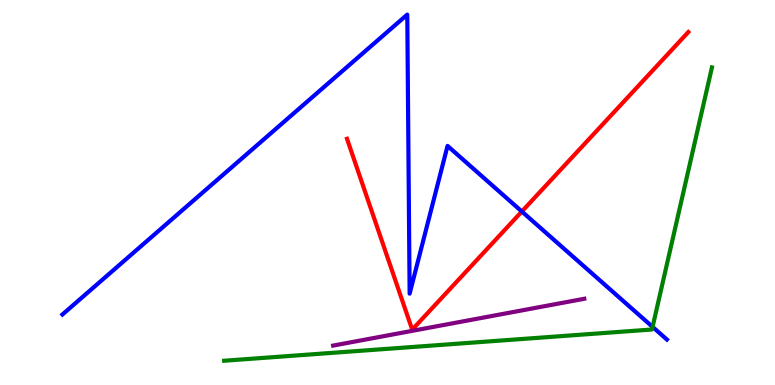[{'lines': ['blue', 'red'], 'intersections': [{'x': 6.73, 'y': 4.51}]}, {'lines': ['green', 'red'], 'intersections': []}, {'lines': ['purple', 'red'], 'intersections': []}, {'lines': ['blue', 'green'], 'intersections': [{'x': 8.42, 'y': 1.51}]}, {'lines': ['blue', 'purple'], 'intersections': []}, {'lines': ['green', 'purple'], 'intersections': []}]